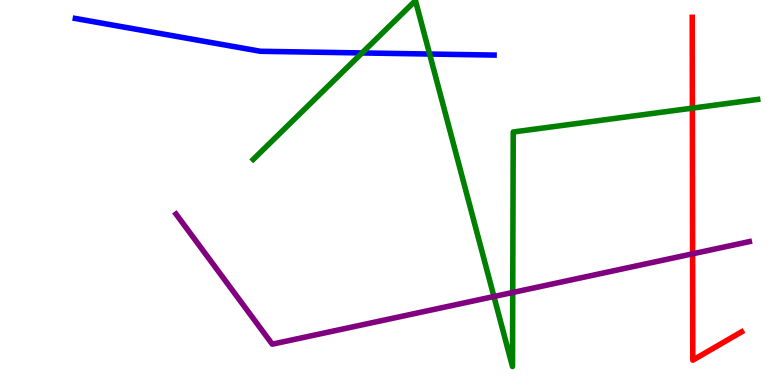[{'lines': ['blue', 'red'], 'intersections': []}, {'lines': ['green', 'red'], 'intersections': [{'x': 8.93, 'y': 7.19}]}, {'lines': ['purple', 'red'], 'intersections': [{'x': 8.94, 'y': 3.41}]}, {'lines': ['blue', 'green'], 'intersections': [{'x': 4.67, 'y': 8.62}, {'x': 5.54, 'y': 8.6}]}, {'lines': ['blue', 'purple'], 'intersections': []}, {'lines': ['green', 'purple'], 'intersections': [{'x': 6.37, 'y': 2.3}, {'x': 6.62, 'y': 2.4}]}]